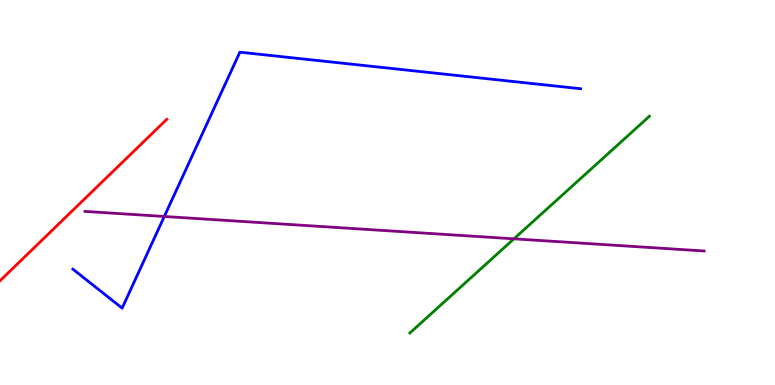[{'lines': ['blue', 'red'], 'intersections': []}, {'lines': ['green', 'red'], 'intersections': []}, {'lines': ['purple', 'red'], 'intersections': []}, {'lines': ['blue', 'green'], 'intersections': []}, {'lines': ['blue', 'purple'], 'intersections': [{'x': 2.12, 'y': 4.38}]}, {'lines': ['green', 'purple'], 'intersections': [{'x': 6.63, 'y': 3.8}]}]